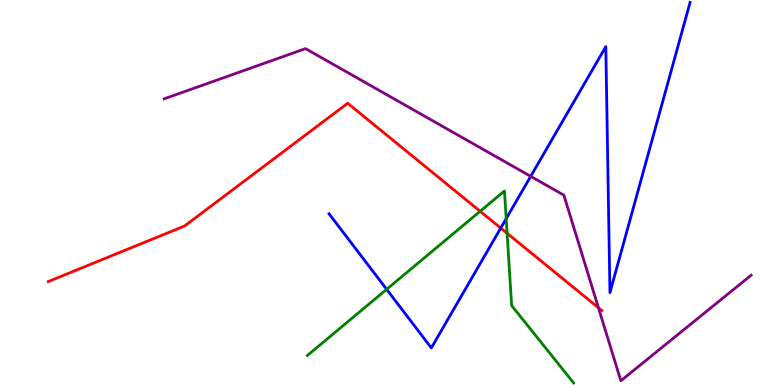[{'lines': ['blue', 'red'], 'intersections': [{'x': 6.46, 'y': 4.08}]}, {'lines': ['green', 'red'], 'intersections': [{'x': 6.2, 'y': 4.51}, {'x': 6.54, 'y': 3.94}]}, {'lines': ['purple', 'red'], 'intersections': [{'x': 7.72, 'y': 2.01}]}, {'lines': ['blue', 'green'], 'intersections': [{'x': 4.99, 'y': 2.49}, {'x': 6.53, 'y': 4.32}]}, {'lines': ['blue', 'purple'], 'intersections': [{'x': 6.85, 'y': 5.42}]}, {'lines': ['green', 'purple'], 'intersections': []}]